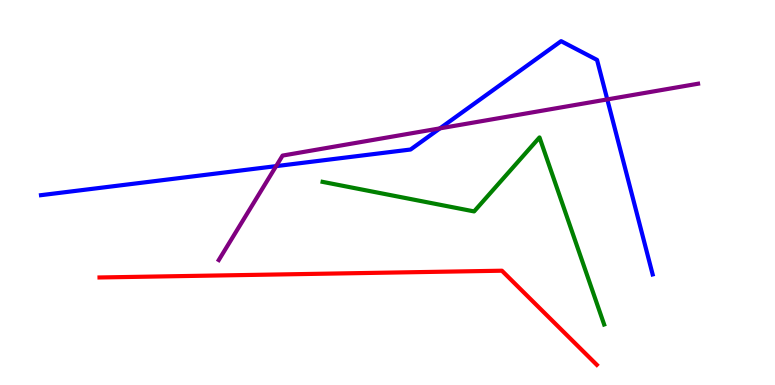[{'lines': ['blue', 'red'], 'intersections': []}, {'lines': ['green', 'red'], 'intersections': []}, {'lines': ['purple', 'red'], 'intersections': []}, {'lines': ['blue', 'green'], 'intersections': []}, {'lines': ['blue', 'purple'], 'intersections': [{'x': 3.56, 'y': 5.68}, {'x': 5.68, 'y': 6.67}, {'x': 7.84, 'y': 7.42}]}, {'lines': ['green', 'purple'], 'intersections': []}]